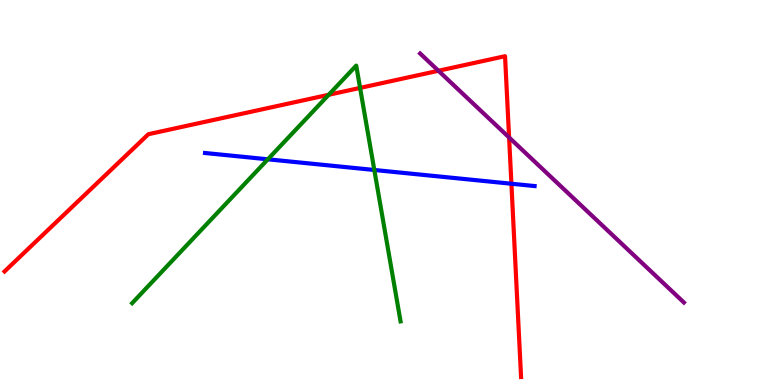[{'lines': ['blue', 'red'], 'intersections': [{'x': 6.6, 'y': 5.23}]}, {'lines': ['green', 'red'], 'intersections': [{'x': 4.24, 'y': 7.54}, {'x': 4.65, 'y': 7.72}]}, {'lines': ['purple', 'red'], 'intersections': [{'x': 5.66, 'y': 8.16}, {'x': 6.57, 'y': 6.43}]}, {'lines': ['blue', 'green'], 'intersections': [{'x': 3.46, 'y': 5.86}, {'x': 4.83, 'y': 5.58}]}, {'lines': ['blue', 'purple'], 'intersections': []}, {'lines': ['green', 'purple'], 'intersections': []}]